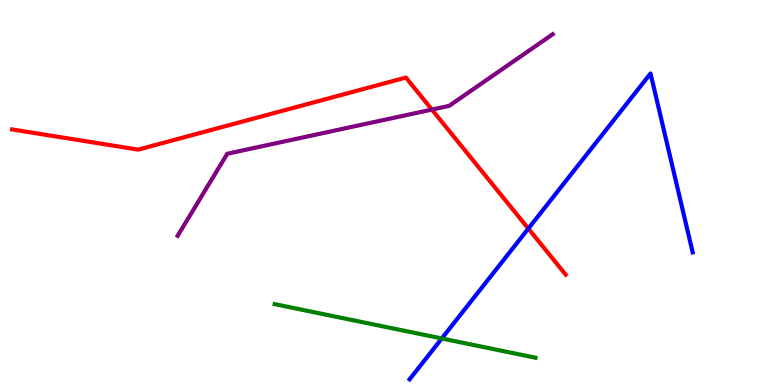[{'lines': ['blue', 'red'], 'intersections': [{'x': 6.82, 'y': 4.06}]}, {'lines': ['green', 'red'], 'intersections': []}, {'lines': ['purple', 'red'], 'intersections': [{'x': 5.57, 'y': 7.15}]}, {'lines': ['blue', 'green'], 'intersections': [{'x': 5.7, 'y': 1.21}]}, {'lines': ['blue', 'purple'], 'intersections': []}, {'lines': ['green', 'purple'], 'intersections': []}]